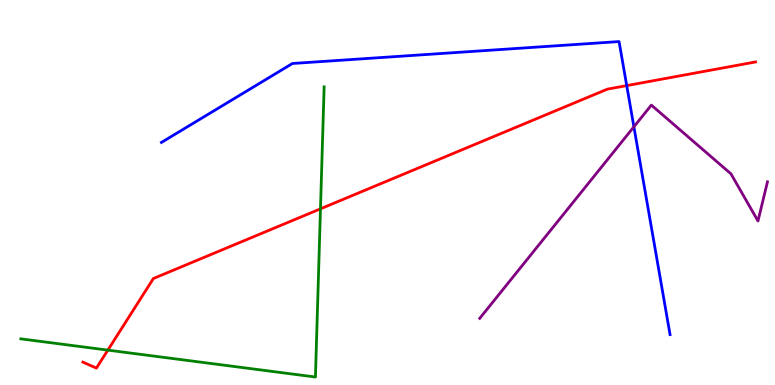[{'lines': ['blue', 'red'], 'intersections': [{'x': 8.09, 'y': 7.78}]}, {'lines': ['green', 'red'], 'intersections': [{'x': 1.39, 'y': 0.906}, {'x': 4.14, 'y': 4.58}]}, {'lines': ['purple', 'red'], 'intersections': []}, {'lines': ['blue', 'green'], 'intersections': []}, {'lines': ['blue', 'purple'], 'intersections': [{'x': 8.18, 'y': 6.71}]}, {'lines': ['green', 'purple'], 'intersections': []}]